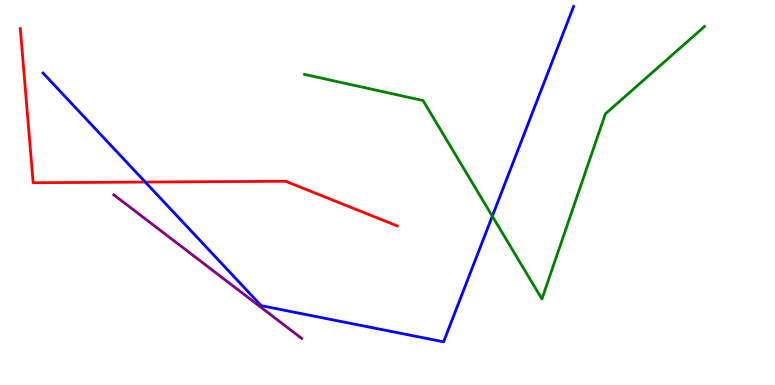[{'lines': ['blue', 'red'], 'intersections': [{'x': 1.87, 'y': 5.27}]}, {'lines': ['green', 'red'], 'intersections': []}, {'lines': ['purple', 'red'], 'intersections': []}, {'lines': ['blue', 'green'], 'intersections': [{'x': 6.35, 'y': 4.39}]}, {'lines': ['blue', 'purple'], 'intersections': []}, {'lines': ['green', 'purple'], 'intersections': []}]